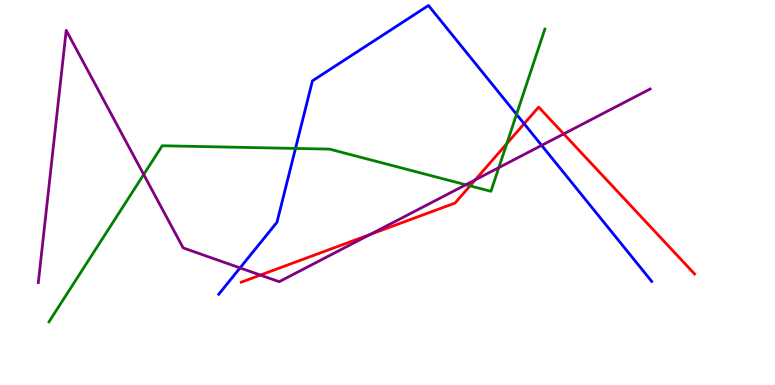[{'lines': ['blue', 'red'], 'intersections': [{'x': 6.76, 'y': 6.79}]}, {'lines': ['green', 'red'], 'intersections': [{'x': 6.06, 'y': 5.17}, {'x': 6.54, 'y': 6.27}]}, {'lines': ['purple', 'red'], 'intersections': [{'x': 3.36, 'y': 2.86}, {'x': 4.78, 'y': 3.91}, {'x': 6.13, 'y': 5.33}, {'x': 7.27, 'y': 6.52}]}, {'lines': ['blue', 'green'], 'intersections': [{'x': 3.81, 'y': 6.14}, {'x': 6.66, 'y': 7.03}]}, {'lines': ['blue', 'purple'], 'intersections': [{'x': 3.1, 'y': 3.04}, {'x': 6.99, 'y': 6.22}]}, {'lines': ['green', 'purple'], 'intersections': [{'x': 1.85, 'y': 5.47}, {'x': 6.01, 'y': 5.2}, {'x': 6.44, 'y': 5.65}]}]